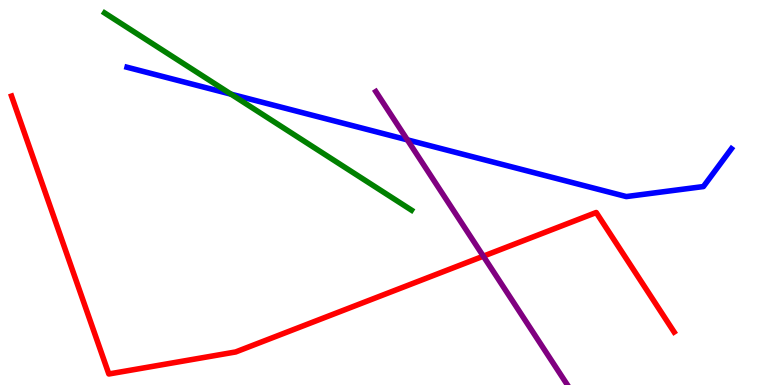[{'lines': ['blue', 'red'], 'intersections': []}, {'lines': ['green', 'red'], 'intersections': []}, {'lines': ['purple', 'red'], 'intersections': [{'x': 6.24, 'y': 3.35}]}, {'lines': ['blue', 'green'], 'intersections': [{'x': 2.98, 'y': 7.55}]}, {'lines': ['blue', 'purple'], 'intersections': [{'x': 5.26, 'y': 6.37}]}, {'lines': ['green', 'purple'], 'intersections': []}]